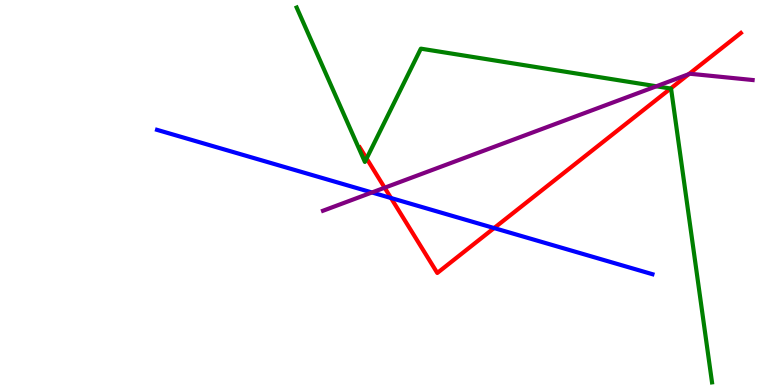[{'lines': ['blue', 'red'], 'intersections': [{'x': 5.05, 'y': 4.86}, {'x': 6.38, 'y': 4.08}]}, {'lines': ['green', 'red'], 'intersections': [{'x': 4.73, 'y': 5.88}, {'x': 8.65, 'y': 7.7}]}, {'lines': ['purple', 'red'], 'intersections': [{'x': 4.96, 'y': 5.12}, {'x': 8.89, 'y': 8.07}]}, {'lines': ['blue', 'green'], 'intersections': []}, {'lines': ['blue', 'purple'], 'intersections': [{'x': 4.8, 'y': 5.0}]}, {'lines': ['green', 'purple'], 'intersections': [{'x': 8.47, 'y': 7.76}]}]